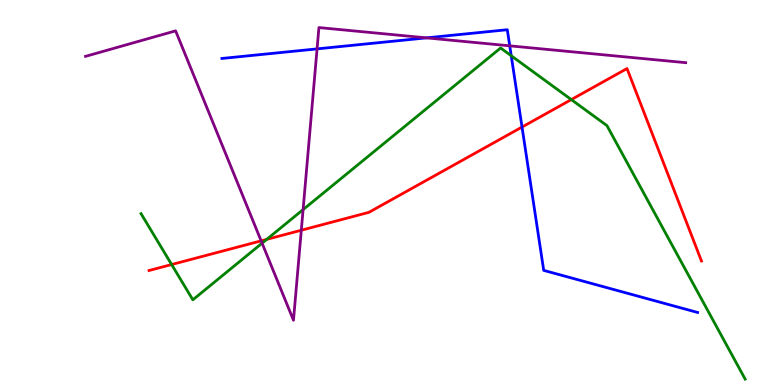[{'lines': ['blue', 'red'], 'intersections': [{'x': 6.74, 'y': 6.7}]}, {'lines': ['green', 'red'], 'intersections': [{'x': 2.21, 'y': 3.13}, {'x': 3.44, 'y': 3.78}, {'x': 7.37, 'y': 7.41}]}, {'lines': ['purple', 'red'], 'intersections': [{'x': 3.37, 'y': 3.74}, {'x': 3.89, 'y': 4.02}]}, {'lines': ['blue', 'green'], 'intersections': [{'x': 6.6, 'y': 8.55}]}, {'lines': ['blue', 'purple'], 'intersections': [{'x': 4.09, 'y': 8.73}, {'x': 5.5, 'y': 9.02}, {'x': 6.58, 'y': 8.81}]}, {'lines': ['green', 'purple'], 'intersections': [{'x': 3.38, 'y': 3.68}, {'x': 3.91, 'y': 4.56}]}]